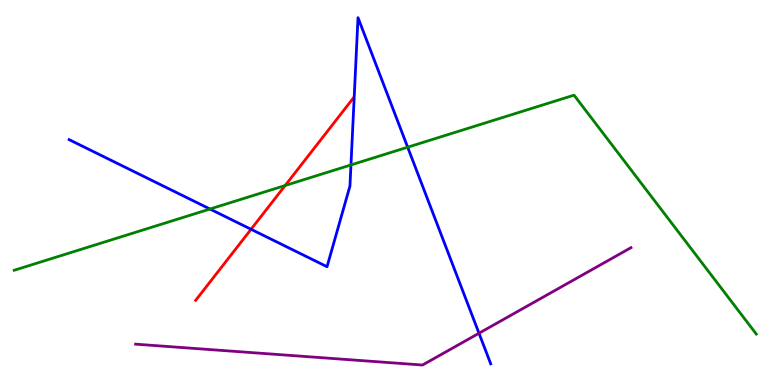[{'lines': ['blue', 'red'], 'intersections': [{'x': 3.24, 'y': 4.04}]}, {'lines': ['green', 'red'], 'intersections': [{'x': 3.68, 'y': 5.18}]}, {'lines': ['purple', 'red'], 'intersections': []}, {'lines': ['blue', 'green'], 'intersections': [{'x': 2.71, 'y': 4.57}, {'x': 4.53, 'y': 5.72}, {'x': 5.26, 'y': 6.18}]}, {'lines': ['blue', 'purple'], 'intersections': [{'x': 6.18, 'y': 1.34}]}, {'lines': ['green', 'purple'], 'intersections': []}]